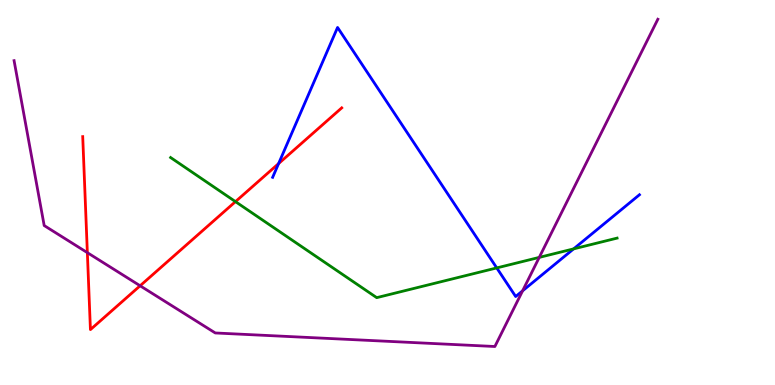[{'lines': ['blue', 'red'], 'intersections': [{'x': 3.59, 'y': 5.75}]}, {'lines': ['green', 'red'], 'intersections': [{'x': 3.04, 'y': 4.76}]}, {'lines': ['purple', 'red'], 'intersections': [{'x': 1.13, 'y': 3.44}, {'x': 1.81, 'y': 2.58}]}, {'lines': ['blue', 'green'], 'intersections': [{'x': 6.41, 'y': 3.04}, {'x': 7.4, 'y': 3.54}]}, {'lines': ['blue', 'purple'], 'intersections': [{'x': 6.74, 'y': 2.45}]}, {'lines': ['green', 'purple'], 'intersections': [{'x': 6.96, 'y': 3.31}]}]